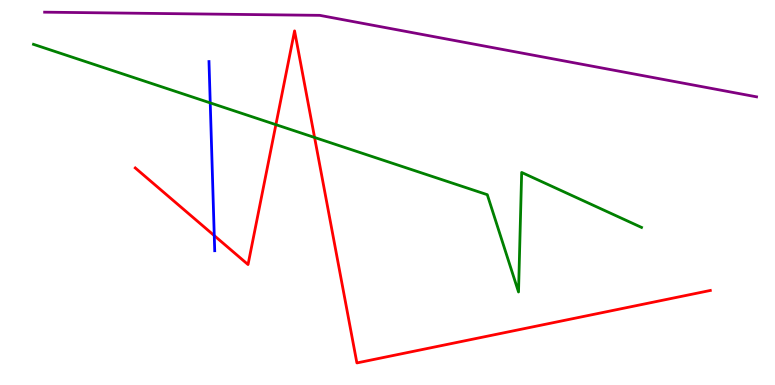[{'lines': ['blue', 'red'], 'intersections': [{'x': 2.76, 'y': 3.88}]}, {'lines': ['green', 'red'], 'intersections': [{'x': 3.56, 'y': 6.76}, {'x': 4.06, 'y': 6.43}]}, {'lines': ['purple', 'red'], 'intersections': []}, {'lines': ['blue', 'green'], 'intersections': [{'x': 2.71, 'y': 7.33}]}, {'lines': ['blue', 'purple'], 'intersections': []}, {'lines': ['green', 'purple'], 'intersections': []}]